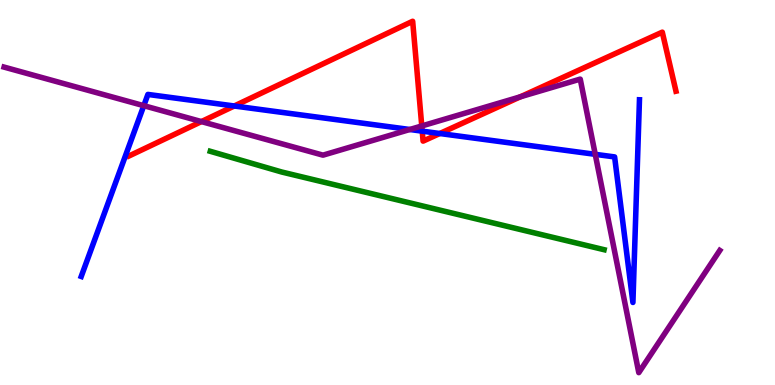[{'lines': ['blue', 'red'], 'intersections': [{'x': 3.02, 'y': 7.25}, {'x': 5.45, 'y': 6.59}, {'x': 5.67, 'y': 6.53}]}, {'lines': ['green', 'red'], 'intersections': []}, {'lines': ['purple', 'red'], 'intersections': [{'x': 2.6, 'y': 6.84}, {'x': 5.44, 'y': 6.73}, {'x': 6.71, 'y': 7.49}]}, {'lines': ['blue', 'green'], 'intersections': []}, {'lines': ['blue', 'purple'], 'intersections': [{'x': 1.86, 'y': 7.26}, {'x': 5.29, 'y': 6.64}, {'x': 7.68, 'y': 5.99}]}, {'lines': ['green', 'purple'], 'intersections': []}]